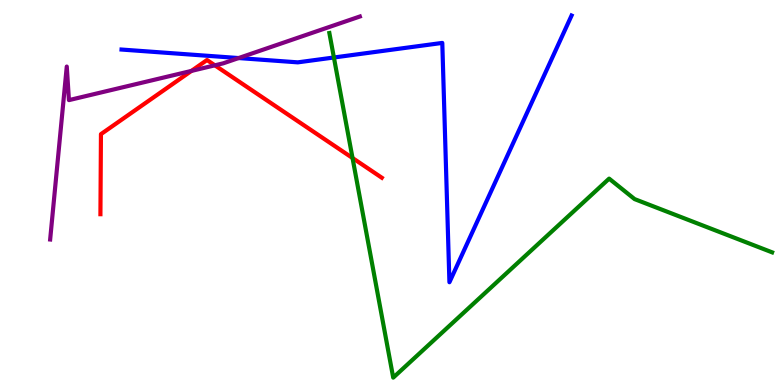[{'lines': ['blue', 'red'], 'intersections': []}, {'lines': ['green', 'red'], 'intersections': [{'x': 4.55, 'y': 5.9}]}, {'lines': ['purple', 'red'], 'intersections': [{'x': 2.47, 'y': 8.16}, {'x': 2.77, 'y': 8.3}]}, {'lines': ['blue', 'green'], 'intersections': [{'x': 4.31, 'y': 8.51}]}, {'lines': ['blue', 'purple'], 'intersections': [{'x': 3.08, 'y': 8.49}]}, {'lines': ['green', 'purple'], 'intersections': []}]